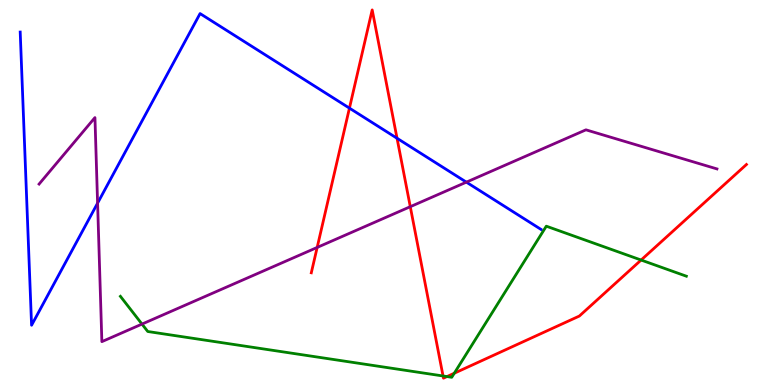[{'lines': ['blue', 'red'], 'intersections': [{'x': 4.51, 'y': 7.19}, {'x': 5.12, 'y': 6.41}]}, {'lines': ['green', 'red'], 'intersections': [{'x': 5.72, 'y': 0.234}, {'x': 5.77, 'y': 0.219}, {'x': 5.86, 'y': 0.306}, {'x': 8.27, 'y': 3.25}]}, {'lines': ['purple', 'red'], 'intersections': [{'x': 4.09, 'y': 3.57}, {'x': 5.29, 'y': 4.63}]}, {'lines': ['blue', 'green'], 'intersections': []}, {'lines': ['blue', 'purple'], 'intersections': [{'x': 1.26, 'y': 4.72}, {'x': 6.02, 'y': 5.27}]}, {'lines': ['green', 'purple'], 'intersections': [{'x': 1.83, 'y': 1.58}]}]